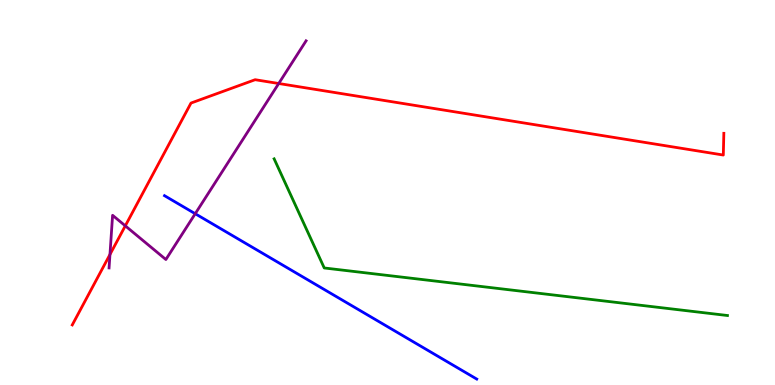[{'lines': ['blue', 'red'], 'intersections': []}, {'lines': ['green', 'red'], 'intersections': []}, {'lines': ['purple', 'red'], 'intersections': [{'x': 1.42, 'y': 3.39}, {'x': 1.62, 'y': 4.13}, {'x': 3.6, 'y': 7.83}]}, {'lines': ['blue', 'green'], 'intersections': []}, {'lines': ['blue', 'purple'], 'intersections': [{'x': 2.52, 'y': 4.45}]}, {'lines': ['green', 'purple'], 'intersections': []}]